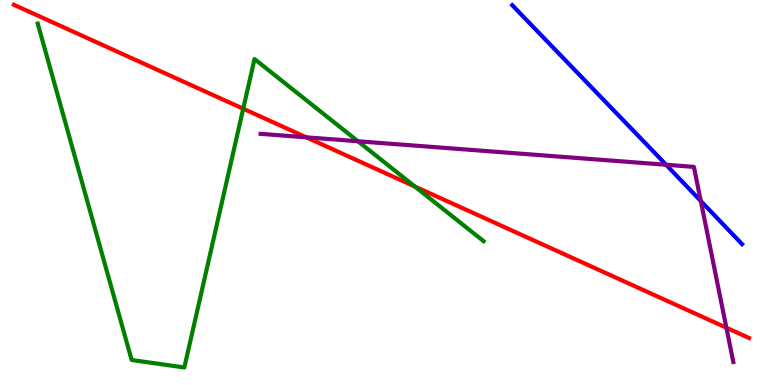[{'lines': ['blue', 'red'], 'intersections': []}, {'lines': ['green', 'red'], 'intersections': [{'x': 3.14, 'y': 7.18}, {'x': 5.35, 'y': 5.15}]}, {'lines': ['purple', 'red'], 'intersections': [{'x': 3.95, 'y': 6.43}, {'x': 9.37, 'y': 1.49}]}, {'lines': ['blue', 'green'], 'intersections': []}, {'lines': ['blue', 'purple'], 'intersections': [{'x': 8.59, 'y': 5.72}, {'x': 9.04, 'y': 4.78}]}, {'lines': ['green', 'purple'], 'intersections': [{'x': 4.62, 'y': 6.33}]}]